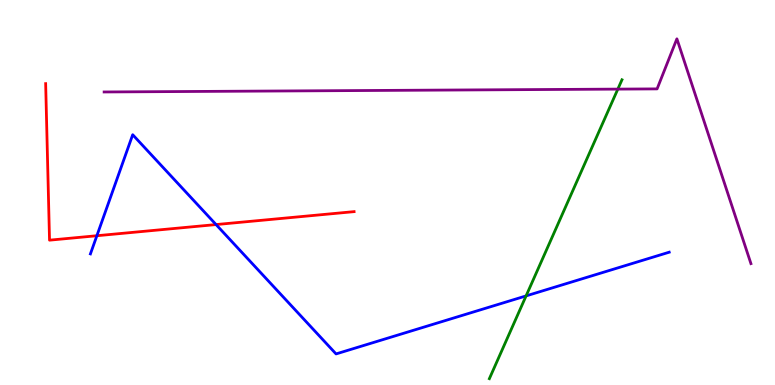[{'lines': ['blue', 'red'], 'intersections': [{'x': 1.25, 'y': 3.88}, {'x': 2.79, 'y': 4.17}]}, {'lines': ['green', 'red'], 'intersections': []}, {'lines': ['purple', 'red'], 'intersections': []}, {'lines': ['blue', 'green'], 'intersections': [{'x': 6.79, 'y': 2.31}]}, {'lines': ['blue', 'purple'], 'intersections': []}, {'lines': ['green', 'purple'], 'intersections': [{'x': 7.97, 'y': 7.69}]}]